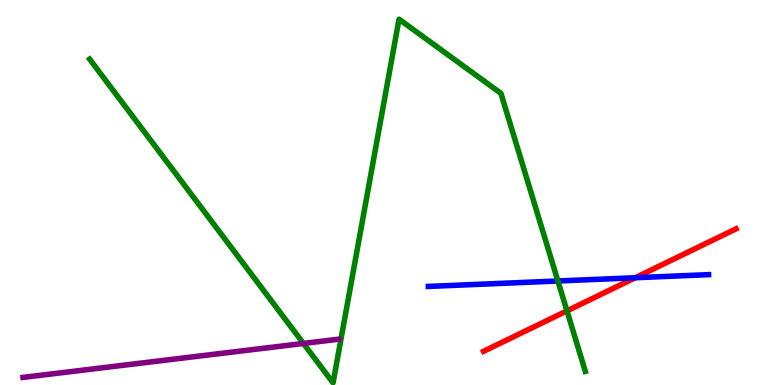[{'lines': ['blue', 'red'], 'intersections': [{'x': 8.2, 'y': 2.79}]}, {'lines': ['green', 'red'], 'intersections': [{'x': 7.32, 'y': 1.93}]}, {'lines': ['purple', 'red'], 'intersections': []}, {'lines': ['blue', 'green'], 'intersections': [{'x': 7.2, 'y': 2.7}]}, {'lines': ['blue', 'purple'], 'intersections': []}, {'lines': ['green', 'purple'], 'intersections': [{'x': 3.92, 'y': 1.08}]}]